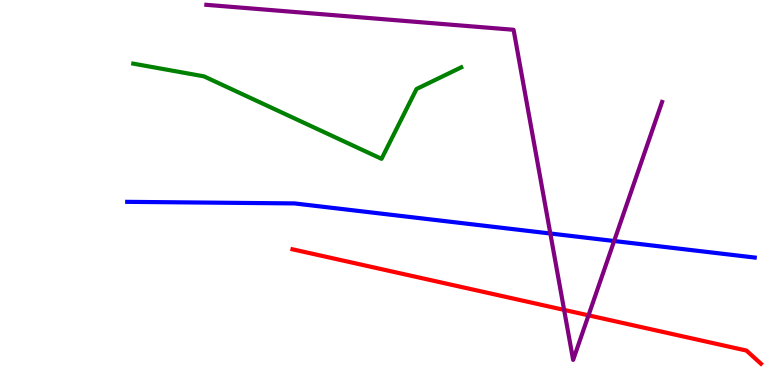[{'lines': ['blue', 'red'], 'intersections': []}, {'lines': ['green', 'red'], 'intersections': []}, {'lines': ['purple', 'red'], 'intersections': [{'x': 7.28, 'y': 1.95}, {'x': 7.59, 'y': 1.81}]}, {'lines': ['blue', 'green'], 'intersections': []}, {'lines': ['blue', 'purple'], 'intersections': [{'x': 7.1, 'y': 3.93}, {'x': 7.92, 'y': 3.74}]}, {'lines': ['green', 'purple'], 'intersections': []}]